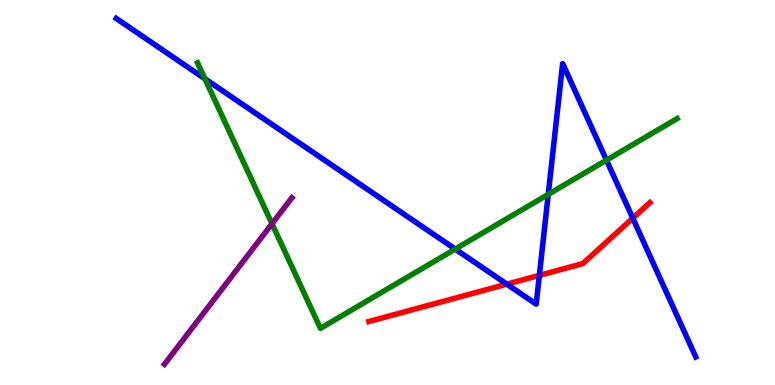[{'lines': ['blue', 'red'], 'intersections': [{'x': 6.54, 'y': 2.62}, {'x': 6.96, 'y': 2.85}, {'x': 8.17, 'y': 4.33}]}, {'lines': ['green', 'red'], 'intersections': []}, {'lines': ['purple', 'red'], 'intersections': []}, {'lines': ['blue', 'green'], 'intersections': [{'x': 2.64, 'y': 7.95}, {'x': 5.87, 'y': 3.53}, {'x': 7.07, 'y': 4.95}, {'x': 7.83, 'y': 5.84}]}, {'lines': ['blue', 'purple'], 'intersections': []}, {'lines': ['green', 'purple'], 'intersections': [{'x': 3.51, 'y': 4.19}]}]